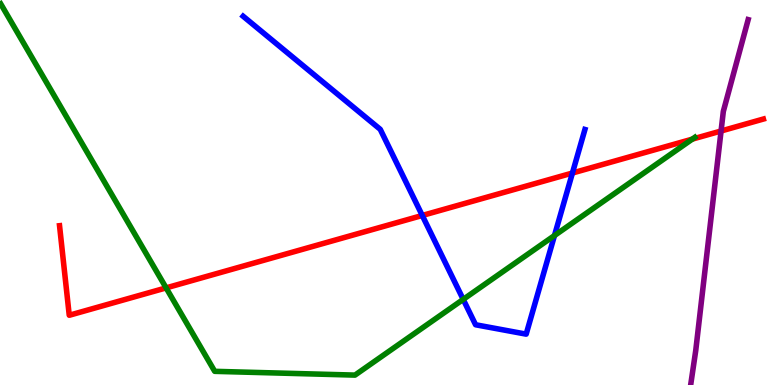[{'lines': ['blue', 'red'], 'intersections': [{'x': 5.45, 'y': 4.4}, {'x': 7.39, 'y': 5.51}]}, {'lines': ['green', 'red'], 'intersections': [{'x': 2.14, 'y': 2.52}, {'x': 8.93, 'y': 6.39}]}, {'lines': ['purple', 'red'], 'intersections': [{'x': 9.3, 'y': 6.6}]}, {'lines': ['blue', 'green'], 'intersections': [{'x': 5.98, 'y': 2.22}, {'x': 7.15, 'y': 3.88}]}, {'lines': ['blue', 'purple'], 'intersections': []}, {'lines': ['green', 'purple'], 'intersections': []}]